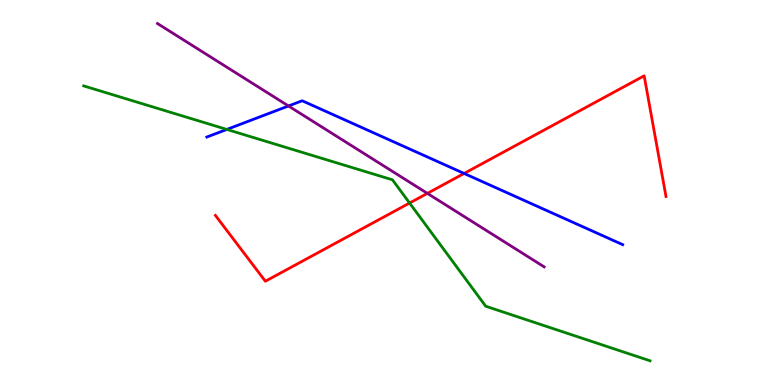[{'lines': ['blue', 'red'], 'intersections': [{'x': 5.99, 'y': 5.49}]}, {'lines': ['green', 'red'], 'intersections': [{'x': 5.28, 'y': 4.73}]}, {'lines': ['purple', 'red'], 'intersections': [{'x': 5.51, 'y': 4.98}]}, {'lines': ['blue', 'green'], 'intersections': [{'x': 2.93, 'y': 6.64}]}, {'lines': ['blue', 'purple'], 'intersections': [{'x': 3.72, 'y': 7.25}]}, {'lines': ['green', 'purple'], 'intersections': []}]